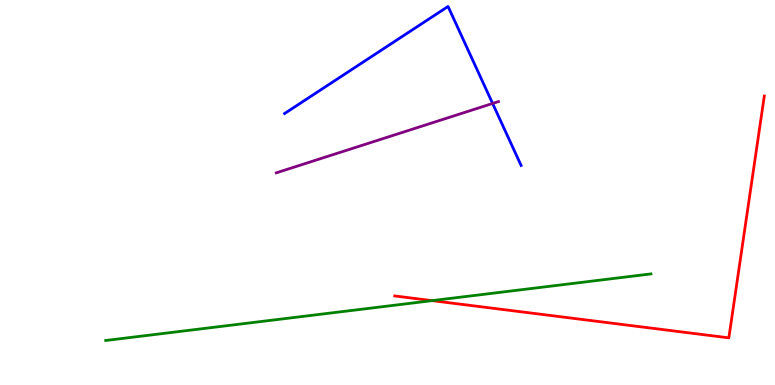[{'lines': ['blue', 'red'], 'intersections': []}, {'lines': ['green', 'red'], 'intersections': [{'x': 5.58, 'y': 2.19}]}, {'lines': ['purple', 'red'], 'intersections': []}, {'lines': ['blue', 'green'], 'intersections': []}, {'lines': ['blue', 'purple'], 'intersections': [{'x': 6.36, 'y': 7.31}]}, {'lines': ['green', 'purple'], 'intersections': []}]